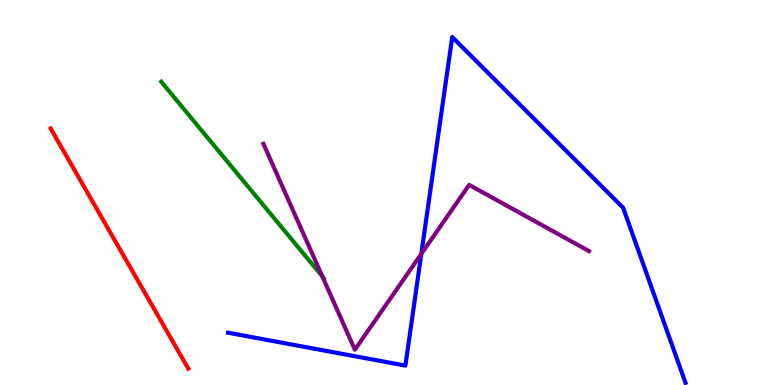[{'lines': ['blue', 'red'], 'intersections': []}, {'lines': ['green', 'red'], 'intersections': []}, {'lines': ['purple', 'red'], 'intersections': []}, {'lines': ['blue', 'green'], 'intersections': []}, {'lines': ['blue', 'purple'], 'intersections': [{'x': 5.44, 'y': 3.41}]}, {'lines': ['green', 'purple'], 'intersections': [{'x': 4.16, 'y': 2.82}]}]